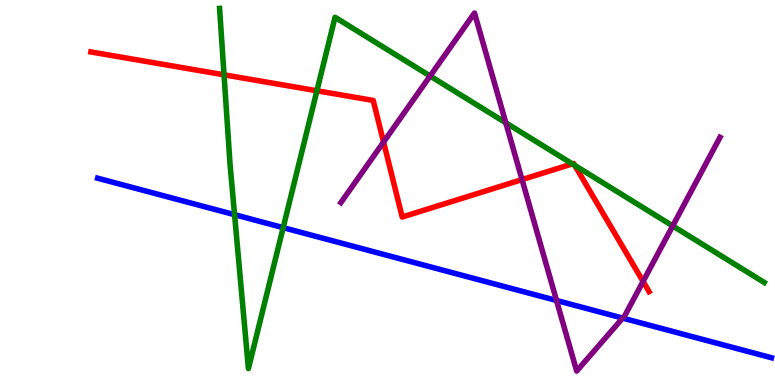[{'lines': ['blue', 'red'], 'intersections': []}, {'lines': ['green', 'red'], 'intersections': [{'x': 2.89, 'y': 8.06}, {'x': 4.09, 'y': 7.64}, {'x': 7.38, 'y': 5.74}, {'x': 7.42, 'y': 5.7}]}, {'lines': ['purple', 'red'], 'intersections': [{'x': 4.95, 'y': 6.31}, {'x': 6.74, 'y': 5.34}, {'x': 8.3, 'y': 2.69}]}, {'lines': ['blue', 'green'], 'intersections': [{'x': 3.03, 'y': 4.42}, {'x': 3.65, 'y': 4.09}]}, {'lines': ['blue', 'purple'], 'intersections': [{'x': 7.18, 'y': 2.2}, {'x': 8.03, 'y': 1.74}]}, {'lines': ['green', 'purple'], 'intersections': [{'x': 5.55, 'y': 8.03}, {'x': 6.53, 'y': 6.81}, {'x': 8.68, 'y': 4.13}]}]